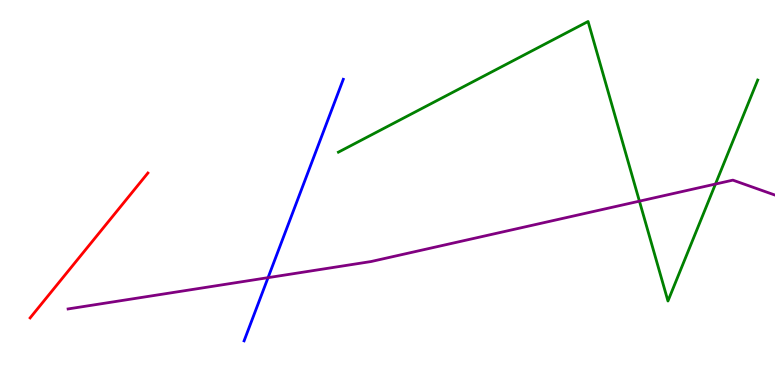[{'lines': ['blue', 'red'], 'intersections': []}, {'lines': ['green', 'red'], 'intersections': []}, {'lines': ['purple', 'red'], 'intersections': []}, {'lines': ['blue', 'green'], 'intersections': []}, {'lines': ['blue', 'purple'], 'intersections': [{'x': 3.46, 'y': 2.79}]}, {'lines': ['green', 'purple'], 'intersections': [{'x': 8.25, 'y': 4.78}, {'x': 9.23, 'y': 5.22}]}]